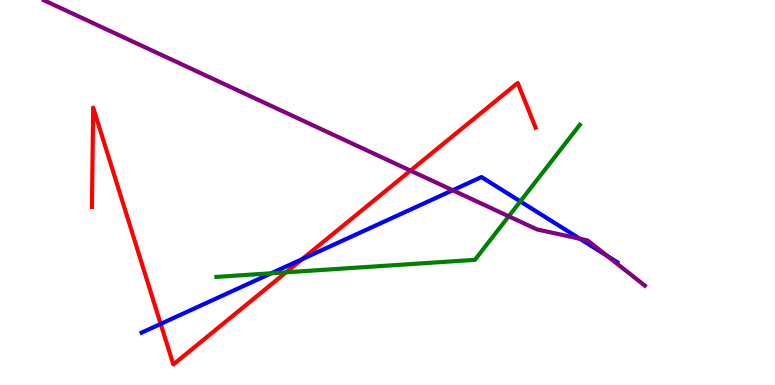[{'lines': ['blue', 'red'], 'intersections': [{'x': 2.07, 'y': 1.59}, {'x': 3.9, 'y': 3.27}]}, {'lines': ['green', 'red'], 'intersections': [{'x': 3.69, 'y': 2.93}]}, {'lines': ['purple', 'red'], 'intersections': [{'x': 5.3, 'y': 5.57}]}, {'lines': ['blue', 'green'], 'intersections': [{'x': 3.5, 'y': 2.9}, {'x': 6.71, 'y': 4.77}]}, {'lines': ['blue', 'purple'], 'intersections': [{'x': 5.84, 'y': 5.06}, {'x': 7.48, 'y': 3.8}, {'x': 7.83, 'y': 3.36}]}, {'lines': ['green', 'purple'], 'intersections': [{'x': 6.56, 'y': 4.38}]}]